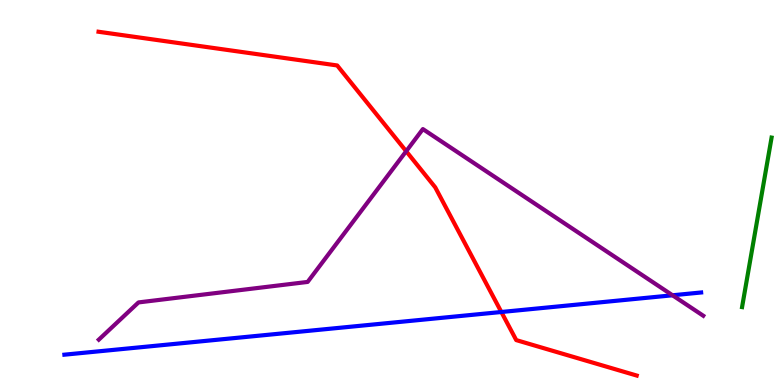[{'lines': ['blue', 'red'], 'intersections': [{'x': 6.47, 'y': 1.9}]}, {'lines': ['green', 'red'], 'intersections': []}, {'lines': ['purple', 'red'], 'intersections': [{'x': 5.24, 'y': 6.07}]}, {'lines': ['blue', 'green'], 'intersections': []}, {'lines': ['blue', 'purple'], 'intersections': [{'x': 8.68, 'y': 2.33}]}, {'lines': ['green', 'purple'], 'intersections': []}]